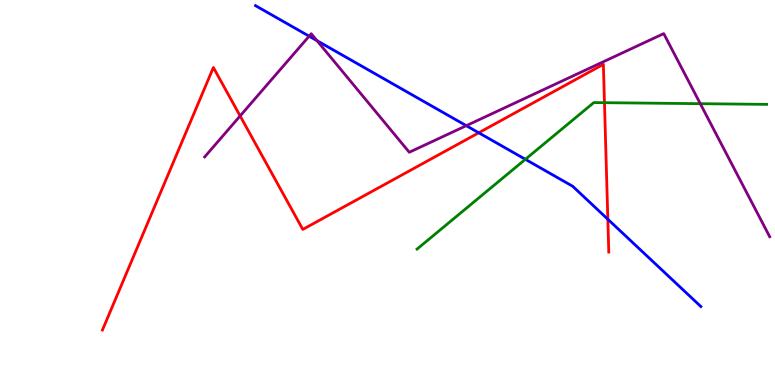[{'lines': ['blue', 'red'], 'intersections': [{'x': 6.18, 'y': 6.55}, {'x': 7.84, 'y': 4.31}]}, {'lines': ['green', 'red'], 'intersections': [{'x': 7.8, 'y': 7.33}]}, {'lines': ['purple', 'red'], 'intersections': [{'x': 3.1, 'y': 6.99}]}, {'lines': ['blue', 'green'], 'intersections': [{'x': 6.78, 'y': 5.86}]}, {'lines': ['blue', 'purple'], 'intersections': [{'x': 3.99, 'y': 9.06}, {'x': 4.09, 'y': 8.94}, {'x': 6.02, 'y': 6.74}]}, {'lines': ['green', 'purple'], 'intersections': [{'x': 9.04, 'y': 7.31}]}]